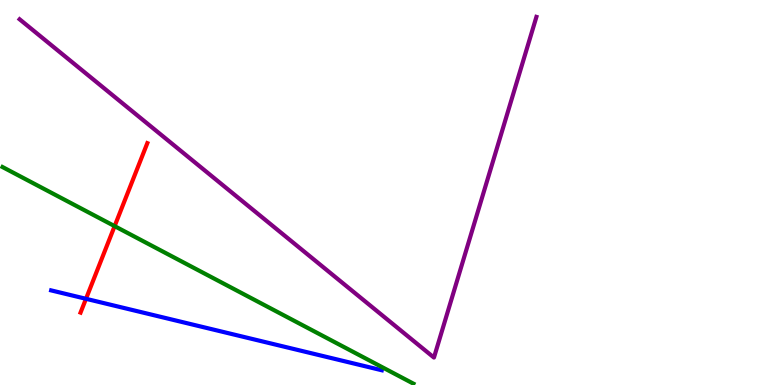[{'lines': ['blue', 'red'], 'intersections': [{'x': 1.11, 'y': 2.24}]}, {'lines': ['green', 'red'], 'intersections': [{'x': 1.48, 'y': 4.13}]}, {'lines': ['purple', 'red'], 'intersections': []}, {'lines': ['blue', 'green'], 'intersections': []}, {'lines': ['blue', 'purple'], 'intersections': []}, {'lines': ['green', 'purple'], 'intersections': []}]